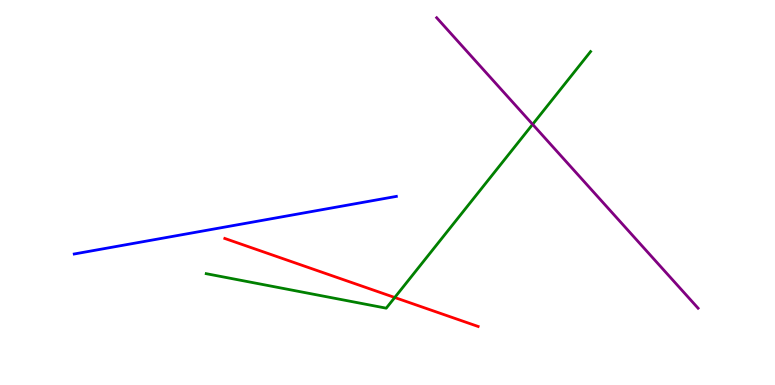[{'lines': ['blue', 'red'], 'intersections': []}, {'lines': ['green', 'red'], 'intersections': [{'x': 5.09, 'y': 2.27}]}, {'lines': ['purple', 'red'], 'intersections': []}, {'lines': ['blue', 'green'], 'intersections': []}, {'lines': ['blue', 'purple'], 'intersections': []}, {'lines': ['green', 'purple'], 'intersections': [{'x': 6.87, 'y': 6.77}]}]